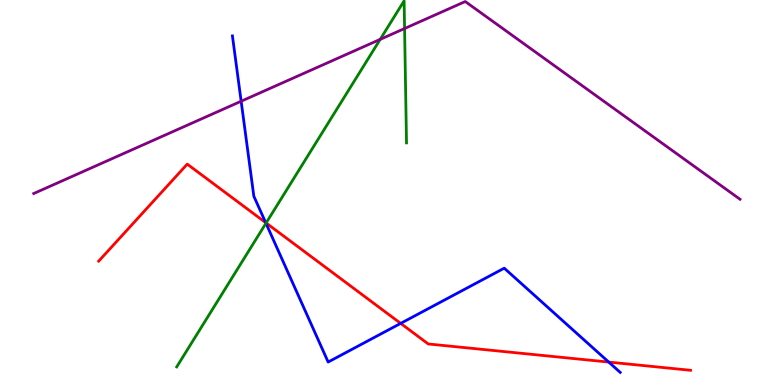[{'lines': ['blue', 'red'], 'intersections': [{'x': 3.43, 'y': 4.22}, {'x': 5.17, 'y': 1.6}, {'x': 7.85, 'y': 0.595}]}, {'lines': ['green', 'red'], 'intersections': [{'x': 3.43, 'y': 4.21}]}, {'lines': ['purple', 'red'], 'intersections': []}, {'lines': ['blue', 'green'], 'intersections': [{'x': 3.43, 'y': 4.2}]}, {'lines': ['blue', 'purple'], 'intersections': [{'x': 3.11, 'y': 7.37}]}, {'lines': ['green', 'purple'], 'intersections': [{'x': 4.91, 'y': 8.98}, {'x': 5.22, 'y': 9.26}]}]